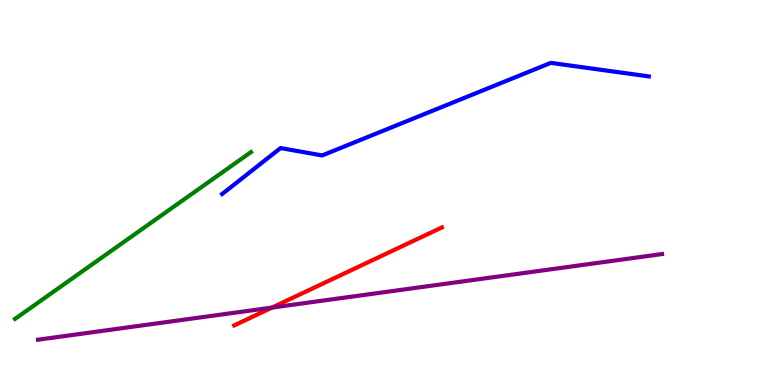[{'lines': ['blue', 'red'], 'intersections': []}, {'lines': ['green', 'red'], 'intersections': []}, {'lines': ['purple', 'red'], 'intersections': [{'x': 3.51, 'y': 2.01}]}, {'lines': ['blue', 'green'], 'intersections': []}, {'lines': ['blue', 'purple'], 'intersections': []}, {'lines': ['green', 'purple'], 'intersections': []}]